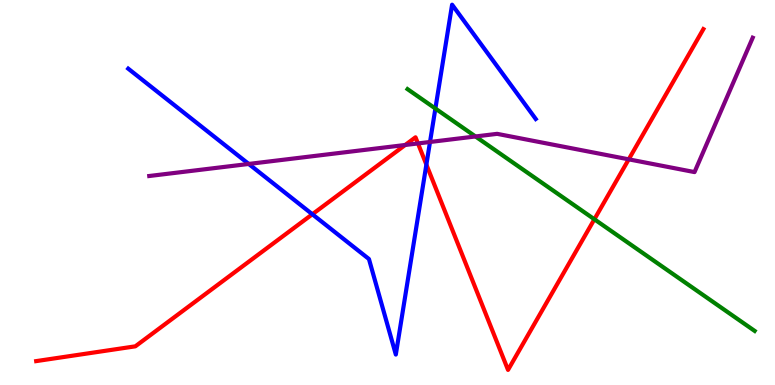[{'lines': ['blue', 'red'], 'intersections': [{'x': 4.03, 'y': 4.43}, {'x': 5.5, 'y': 5.72}]}, {'lines': ['green', 'red'], 'intersections': [{'x': 7.67, 'y': 4.3}]}, {'lines': ['purple', 'red'], 'intersections': [{'x': 5.23, 'y': 6.23}, {'x': 5.39, 'y': 6.27}, {'x': 8.11, 'y': 5.86}]}, {'lines': ['blue', 'green'], 'intersections': [{'x': 5.62, 'y': 7.18}]}, {'lines': ['blue', 'purple'], 'intersections': [{'x': 3.21, 'y': 5.74}, {'x': 5.55, 'y': 6.31}]}, {'lines': ['green', 'purple'], 'intersections': [{'x': 6.14, 'y': 6.46}]}]